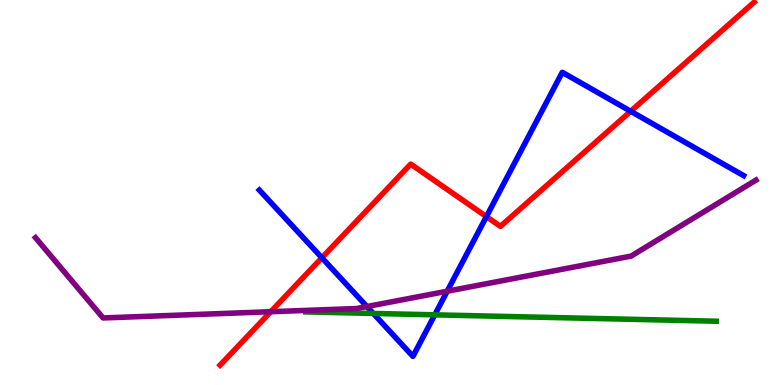[{'lines': ['blue', 'red'], 'intersections': [{'x': 4.15, 'y': 3.3}, {'x': 6.28, 'y': 4.37}, {'x': 8.14, 'y': 7.11}]}, {'lines': ['green', 'red'], 'intersections': []}, {'lines': ['purple', 'red'], 'intersections': [{'x': 3.49, 'y': 1.9}]}, {'lines': ['blue', 'green'], 'intersections': [{'x': 4.82, 'y': 1.86}, {'x': 5.61, 'y': 1.82}]}, {'lines': ['blue', 'purple'], 'intersections': [{'x': 4.73, 'y': 2.04}, {'x': 5.77, 'y': 2.44}]}, {'lines': ['green', 'purple'], 'intersections': []}]